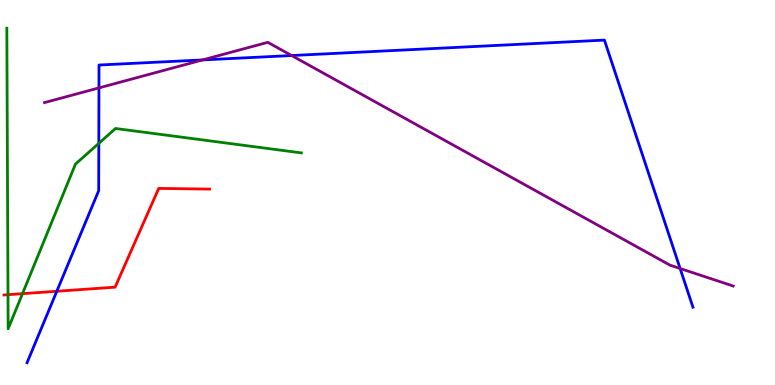[{'lines': ['blue', 'red'], 'intersections': [{'x': 0.733, 'y': 2.43}]}, {'lines': ['green', 'red'], 'intersections': [{'x': 0.103, 'y': 2.35}, {'x': 0.29, 'y': 2.37}]}, {'lines': ['purple', 'red'], 'intersections': []}, {'lines': ['blue', 'green'], 'intersections': [{'x': 1.28, 'y': 6.28}]}, {'lines': ['blue', 'purple'], 'intersections': [{'x': 1.28, 'y': 7.72}, {'x': 2.61, 'y': 8.44}, {'x': 3.76, 'y': 8.56}, {'x': 8.78, 'y': 3.03}]}, {'lines': ['green', 'purple'], 'intersections': []}]